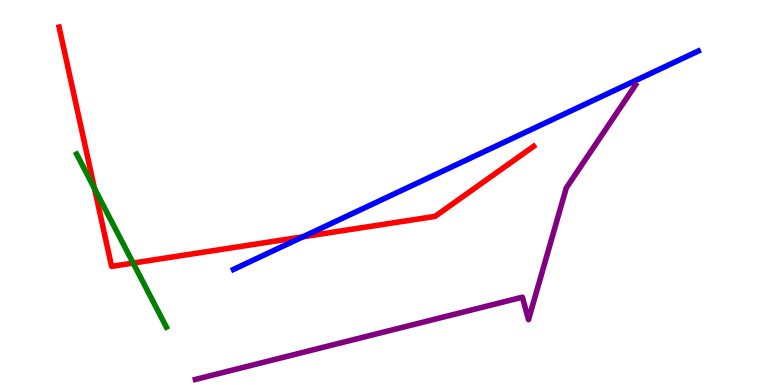[{'lines': ['blue', 'red'], 'intersections': [{'x': 3.91, 'y': 3.85}]}, {'lines': ['green', 'red'], 'intersections': [{'x': 1.22, 'y': 5.1}, {'x': 1.72, 'y': 3.17}]}, {'lines': ['purple', 'red'], 'intersections': []}, {'lines': ['blue', 'green'], 'intersections': []}, {'lines': ['blue', 'purple'], 'intersections': []}, {'lines': ['green', 'purple'], 'intersections': []}]